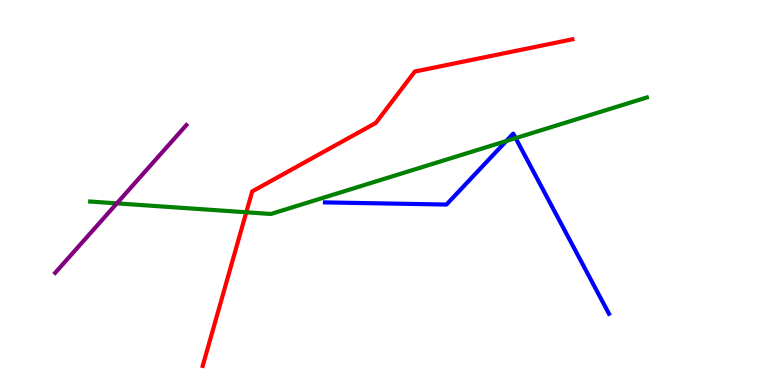[{'lines': ['blue', 'red'], 'intersections': []}, {'lines': ['green', 'red'], 'intersections': [{'x': 3.18, 'y': 4.49}]}, {'lines': ['purple', 'red'], 'intersections': []}, {'lines': ['blue', 'green'], 'intersections': [{'x': 6.53, 'y': 6.34}, {'x': 6.65, 'y': 6.41}]}, {'lines': ['blue', 'purple'], 'intersections': []}, {'lines': ['green', 'purple'], 'intersections': [{'x': 1.51, 'y': 4.72}]}]